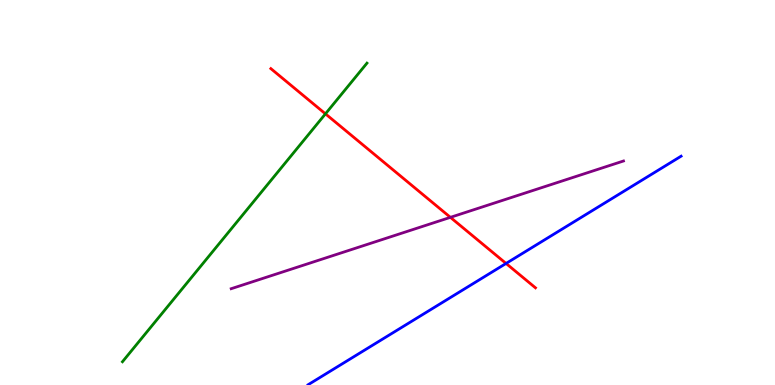[{'lines': ['blue', 'red'], 'intersections': [{'x': 6.53, 'y': 3.16}]}, {'lines': ['green', 'red'], 'intersections': [{'x': 4.2, 'y': 7.04}]}, {'lines': ['purple', 'red'], 'intersections': [{'x': 5.81, 'y': 4.35}]}, {'lines': ['blue', 'green'], 'intersections': []}, {'lines': ['blue', 'purple'], 'intersections': []}, {'lines': ['green', 'purple'], 'intersections': []}]